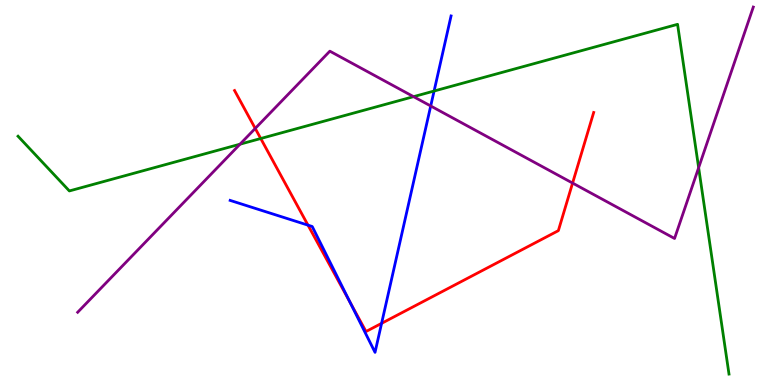[{'lines': ['blue', 'red'], 'intersections': [{'x': 3.97, 'y': 4.15}, {'x': 4.51, 'y': 2.16}, {'x': 4.92, 'y': 1.6}]}, {'lines': ['green', 'red'], 'intersections': [{'x': 3.36, 'y': 6.4}]}, {'lines': ['purple', 'red'], 'intersections': [{'x': 3.29, 'y': 6.66}, {'x': 7.39, 'y': 5.25}]}, {'lines': ['blue', 'green'], 'intersections': [{'x': 5.6, 'y': 7.64}]}, {'lines': ['blue', 'purple'], 'intersections': [{'x': 5.56, 'y': 7.25}]}, {'lines': ['green', 'purple'], 'intersections': [{'x': 3.1, 'y': 6.25}, {'x': 5.34, 'y': 7.49}, {'x': 9.01, 'y': 5.64}]}]